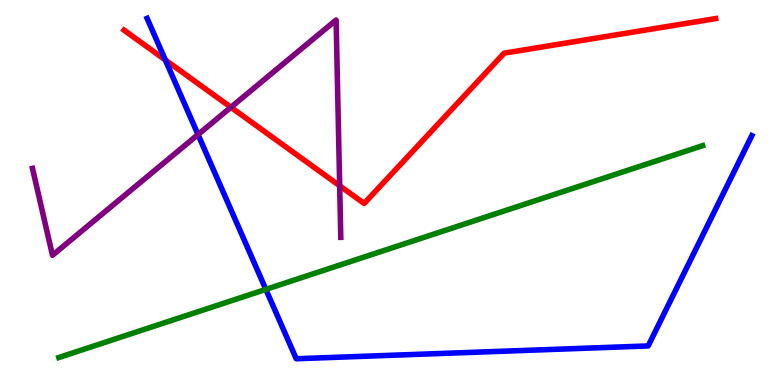[{'lines': ['blue', 'red'], 'intersections': [{'x': 2.13, 'y': 8.44}]}, {'lines': ['green', 'red'], 'intersections': []}, {'lines': ['purple', 'red'], 'intersections': [{'x': 2.98, 'y': 7.21}, {'x': 4.38, 'y': 5.17}]}, {'lines': ['blue', 'green'], 'intersections': [{'x': 3.43, 'y': 2.48}]}, {'lines': ['blue', 'purple'], 'intersections': [{'x': 2.55, 'y': 6.51}]}, {'lines': ['green', 'purple'], 'intersections': []}]